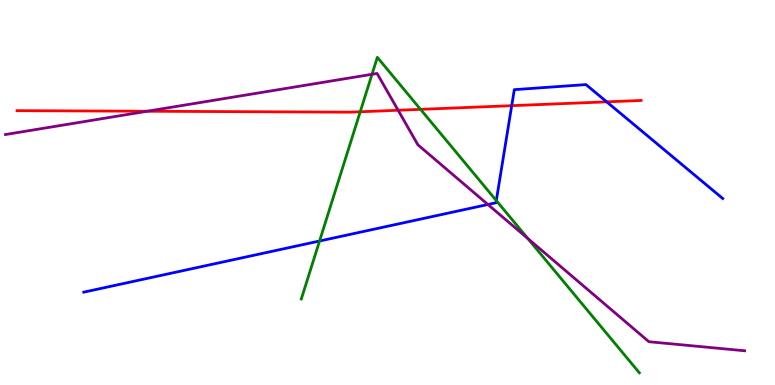[{'lines': ['blue', 'red'], 'intersections': [{'x': 6.6, 'y': 7.26}, {'x': 7.83, 'y': 7.35}]}, {'lines': ['green', 'red'], 'intersections': [{'x': 4.65, 'y': 7.1}, {'x': 5.43, 'y': 7.16}]}, {'lines': ['purple', 'red'], 'intersections': [{'x': 1.9, 'y': 7.11}, {'x': 5.14, 'y': 7.14}]}, {'lines': ['blue', 'green'], 'intersections': [{'x': 4.12, 'y': 3.74}, {'x': 6.4, 'y': 4.79}]}, {'lines': ['blue', 'purple'], 'intersections': [{'x': 6.3, 'y': 4.69}]}, {'lines': ['green', 'purple'], 'intersections': [{'x': 4.8, 'y': 8.07}, {'x': 6.81, 'y': 3.81}]}]